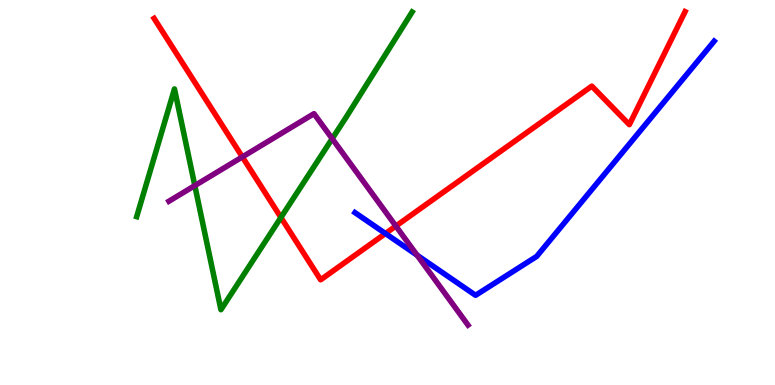[{'lines': ['blue', 'red'], 'intersections': [{'x': 4.97, 'y': 3.93}]}, {'lines': ['green', 'red'], 'intersections': [{'x': 3.62, 'y': 4.35}]}, {'lines': ['purple', 'red'], 'intersections': [{'x': 3.13, 'y': 5.92}, {'x': 5.11, 'y': 4.13}]}, {'lines': ['blue', 'green'], 'intersections': []}, {'lines': ['blue', 'purple'], 'intersections': [{'x': 5.38, 'y': 3.37}]}, {'lines': ['green', 'purple'], 'intersections': [{'x': 2.51, 'y': 5.18}, {'x': 4.29, 'y': 6.4}]}]